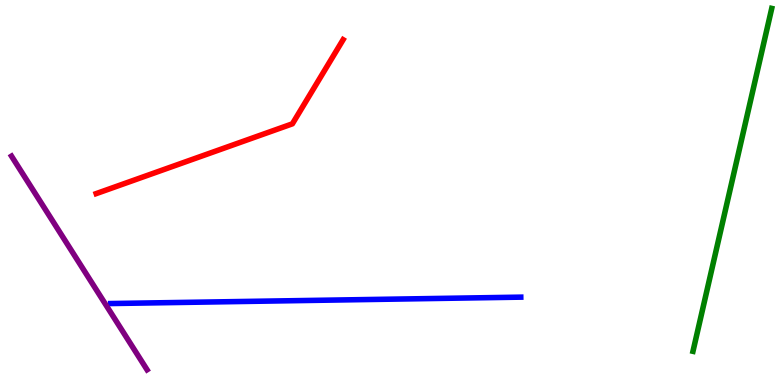[{'lines': ['blue', 'red'], 'intersections': []}, {'lines': ['green', 'red'], 'intersections': []}, {'lines': ['purple', 'red'], 'intersections': []}, {'lines': ['blue', 'green'], 'intersections': []}, {'lines': ['blue', 'purple'], 'intersections': []}, {'lines': ['green', 'purple'], 'intersections': []}]